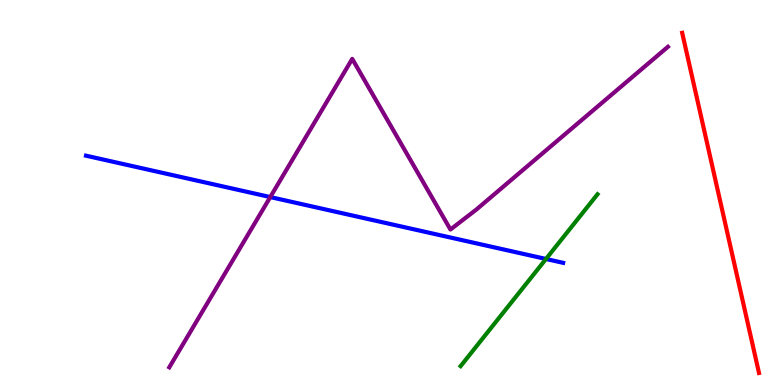[{'lines': ['blue', 'red'], 'intersections': []}, {'lines': ['green', 'red'], 'intersections': []}, {'lines': ['purple', 'red'], 'intersections': []}, {'lines': ['blue', 'green'], 'intersections': [{'x': 7.04, 'y': 3.27}]}, {'lines': ['blue', 'purple'], 'intersections': [{'x': 3.49, 'y': 4.88}]}, {'lines': ['green', 'purple'], 'intersections': []}]